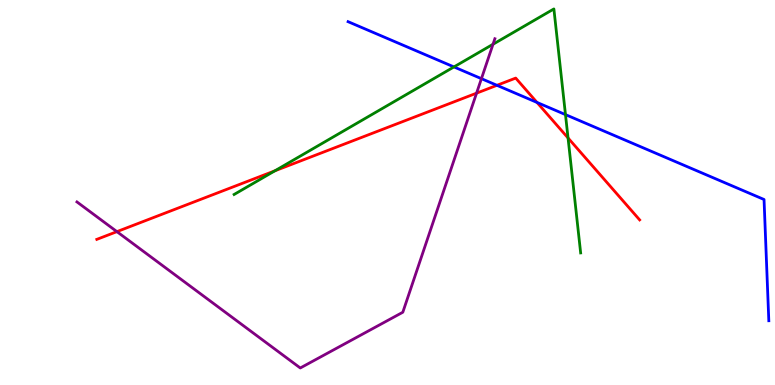[{'lines': ['blue', 'red'], 'intersections': [{'x': 6.41, 'y': 7.78}, {'x': 6.93, 'y': 7.34}]}, {'lines': ['green', 'red'], 'intersections': [{'x': 3.55, 'y': 5.56}, {'x': 7.33, 'y': 6.42}]}, {'lines': ['purple', 'red'], 'intersections': [{'x': 1.51, 'y': 3.98}, {'x': 6.15, 'y': 7.58}]}, {'lines': ['blue', 'green'], 'intersections': [{'x': 5.86, 'y': 8.26}, {'x': 7.3, 'y': 7.02}]}, {'lines': ['blue', 'purple'], 'intersections': [{'x': 6.21, 'y': 7.96}]}, {'lines': ['green', 'purple'], 'intersections': [{'x': 6.36, 'y': 8.85}]}]